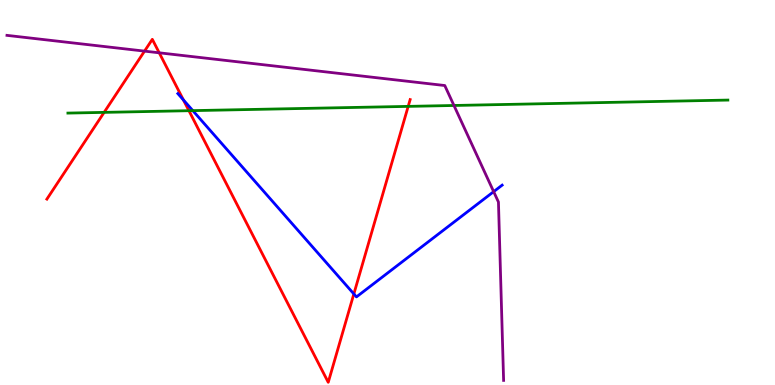[{'lines': ['blue', 'red'], 'intersections': [{'x': 2.37, 'y': 7.41}, {'x': 4.57, 'y': 2.37}]}, {'lines': ['green', 'red'], 'intersections': [{'x': 1.34, 'y': 7.08}, {'x': 2.44, 'y': 7.12}, {'x': 5.27, 'y': 7.24}]}, {'lines': ['purple', 'red'], 'intersections': [{'x': 1.86, 'y': 8.67}, {'x': 2.05, 'y': 8.63}]}, {'lines': ['blue', 'green'], 'intersections': [{'x': 2.49, 'y': 7.13}]}, {'lines': ['blue', 'purple'], 'intersections': [{'x': 6.37, 'y': 5.02}]}, {'lines': ['green', 'purple'], 'intersections': [{'x': 5.86, 'y': 7.26}]}]